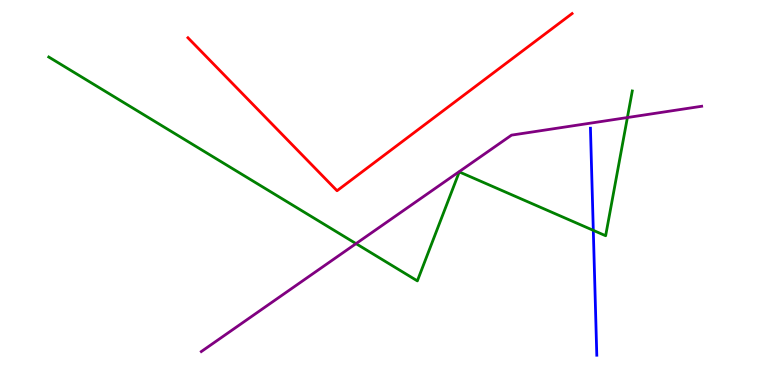[{'lines': ['blue', 'red'], 'intersections': []}, {'lines': ['green', 'red'], 'intersections': []}, {'lines': ['purple', 'red'], 'intersections': []}, {'lines': ['blue', 'green'], 'intersections': [{'x': 7.66, 'y': 4.02}]}, {'lines': ['blue', 'purple'], 'intersections': []}, {'lines': ['green', 'purple'], 'intersections': [{'x': 4.59, 'y': 3.67}, {'x': 8.1, 'y': 6.95}]}]